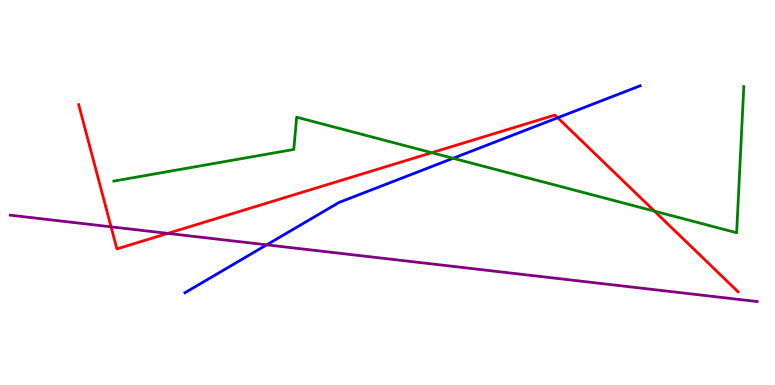[{'lines': ['blue', 'red'], 'intersections': [{'x': 7.2, 'y': 6.94}]}, {'lines': ['green', 'red'], 'intersections': [{'x': 5.57, 'y': 6.03}, {'x': 8.44, 'y': 4.52}]}, {'lines': ['purple', 'red'], 'intersections': [{'x': 1.43, 'y': 4.11}, {'x': 2.16, 'y': 3.94}]}, {'lines': ['blue', 'green'], 'intersections': [{'x': 5.85, 'y': 5.89}]}, {'lines': ['blue', 'purple'], 'intersections': [{'x': 3.44, 'y': 3.64}]}, {'lines': ['green', 'purple'], 'intersections': []}]